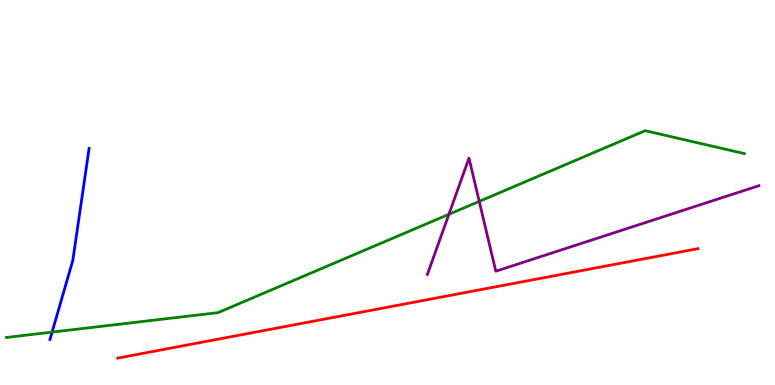[{'lines': ['blue', 'red'], 'intersections': []}, {'lines': ['green', 'red'], 'intersections': []}, {'lines': ['purple', 'red'], 'intersections': []}, {'lines': ['blue', 'green'], 'intersections': [{'x': 0.672, 'y': 1.37}]}, {'lines': ['blue', 'purple'], 'intersections': []}, {'lines': ['green', 'purple'], 'intersections': [{'x': 5.79, 'y': 4.43}, {'x': 6.18, 'y': 4.77}]}]